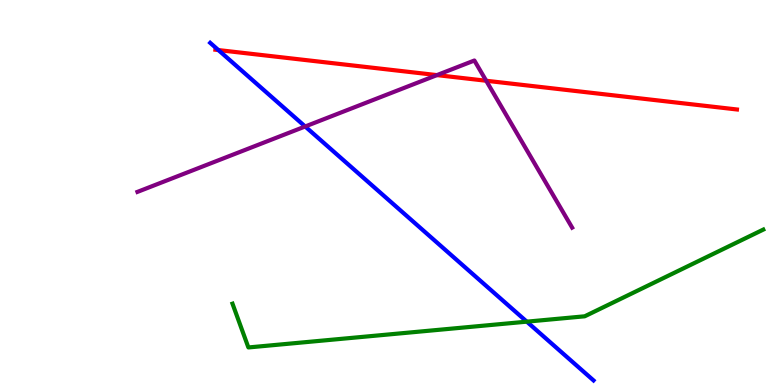[{'lines': ['blue', 'red'], 'intersections': [{'x': 2.82, 'y': 8.7}]}, {'lines': ['green', 'red'], 'intersections': []}, {'lines': ['purple', 'red'], 'intersections': [{'x': 5.64, 'y': 8.05}, {'x': 6.27, 'y': 7.9}]}, {'lines': ['blue', 'green'], 'intersections': [{'x': 6.8, 'y': 1.65}]}, {'lines': ['blue', 'purple'], 'intersections': [{'x': 3.94, 'y': 6.71}]}, {'lines': ['green', 'purple'], 'intersections': []}]